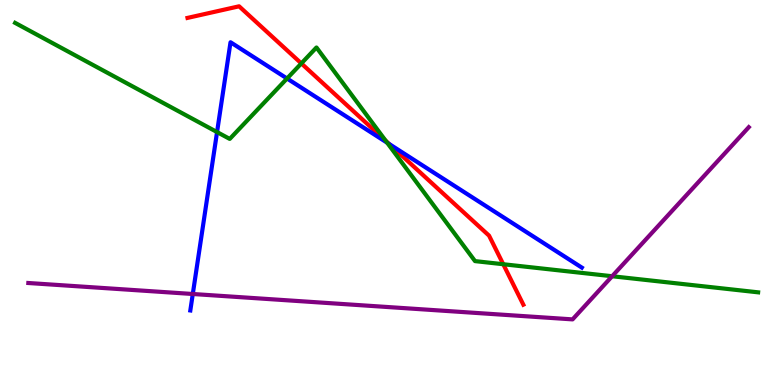[{'lines': ['blue', 'red'], 'intersections': [{'x': 5.02, 'y': 6.26}]}, {'lines': ['green', 'red'], 'intersections': [{'x': 3.89, 'y': 8.35}, {'x': 4.98, 'y': 6.34}, {'x': 6.49, 'y': 3.14}]}, {'lines': ['purple', 'red'], 'intersections': []}, {'lines': ['blue', 'green'], 'intersections': [{'x': 2.8, 'y': 6.57}, {'x': 3.7, 'y': 7.96}, {'x': 5.0, 'y': 6.29}]}, {'lines': ['blue', 'purple'], 'intersections': [{'x': 2.49, 'y': 2.36}]}, {'lines': ['green', 'purple'], 'intersections': [{'x': 7.9, 'y': 2.83}]}]